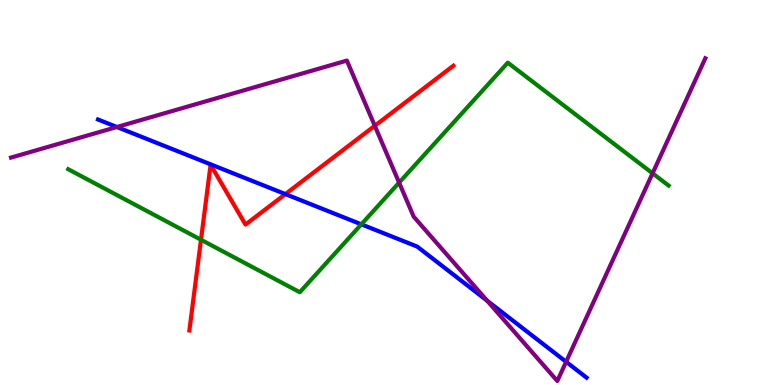[{'lines': ['blue', 'red'], 'intersections': [{'x': 3.68, 'y': 4.96}]}, {'lines': ['green', 'red'], 'intersections': [{'x': 2.59, 'y': 3.77}]}, {'lines': ['purple', 'red'], 'intersections': [{'x': 4.84, 'y': 6.73}]}, {'lines': ['blue', 'green'], 'intersections': [{'x': 4.66, 'y': 4.17}]}, {'lines': ['blue', 'purple'], 'intersections': [{'x': 1.51, 'y': 6.7}, {'x': 6.29, 'y': 2.19}, {'x': 7.3, 'y': 0.602}]}, {'lines': ['green', 'purple'], 'intersections': [{'x': 5.15, 'y': 5.26}, {'x': 8.42, 'y': 5.5}]}]